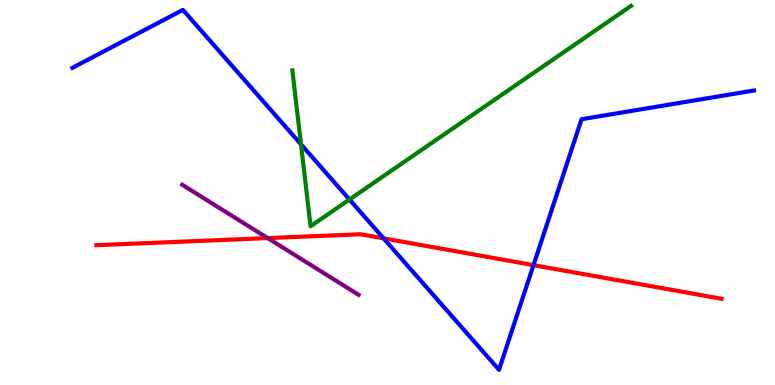[{'lines': ['blue', 'red'], 'intersections': [{'x': 4.95, 'y': 3.81}, {'x': 6.88, 'y': 3.11}]}, {'lines': ['green', 'red'], 'intersections': []}, {'lines': ['purple', 'red'], 'intersections': [{'x': 3.45, 'y': 3.82}]}, {'lines': ['blue', 'green'], 'intersections': [{'x': 3.88, 'y': 6.25}, {'x': 4.51, 'y': 4.82}]}, {'lines': ['blue', 'purple'], 'intersections': []}, {'lines': ['green', 'purple'], 'intersections': []}]